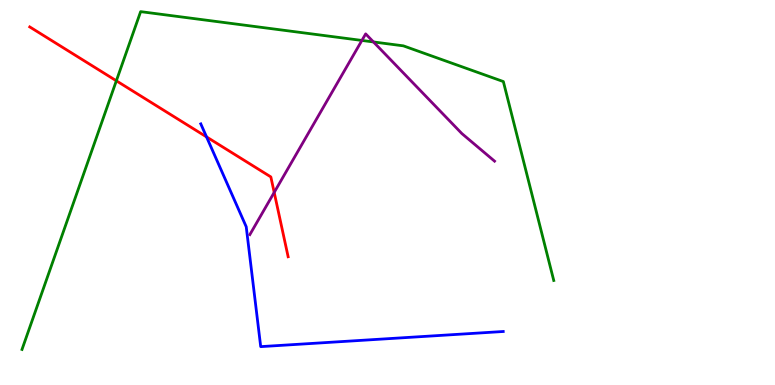[{'lines': ['blue', 'red'], 'intersections': [{'x': 2.67, 'y': 6.44}]}, {'lines': ['green', 'red'], 'intersections': [{'x': 1.5, 'y': 7.9}]}, {'lines': ['purple', 'red'], 'intersections': [{'x': 3.54, 'y': 5.0}]}, {'lines': ['blue', 'green'], 'intersections': []}, {'lines': ['blue', 'purple'], 'intersections': []}, {'lines': ['green', 'purple'], 'intersections': [{'x': 4.67, 'y': 8.95}, {'x': 4.82, 'y': 8.91}]}]